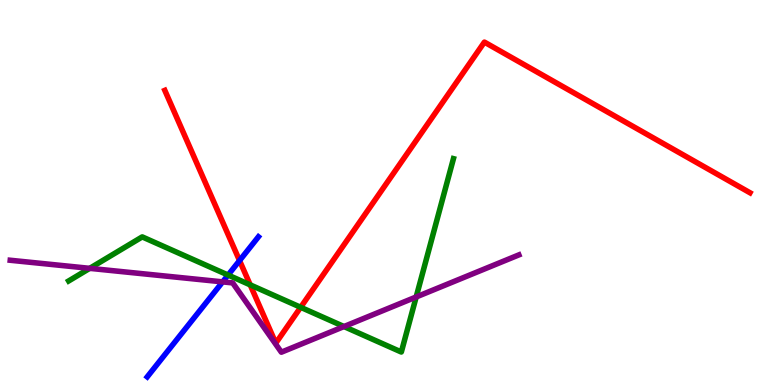[{'lines': ['blue', 'red'], 'intersections': [{'x': 3.09, 'y': 3.23}]}, {'lines': ['green', 'red'], 'intersections': [{'x': 3.23, 'y': 2.6}, {'x': 3.88, 'y': 2.02}]}, {'lines': ['purple', 'red'], 'intersections': []}, {'lines': ['blue', 'green'], 'intersections': [{'x': 2.94, 'y': 2.86}]}, {'lines': ['blue', 'purple'], 'intersections': [{'x': 2.87, 'y': 2.68}]}, {'lines': ['green', 'purple'], 'intersections': [{'x': 1.16, 'y': 3.03}, {'x': 4.44, 'y': 1.52}, {'x': 5.37, 'y': 2.29}]}]